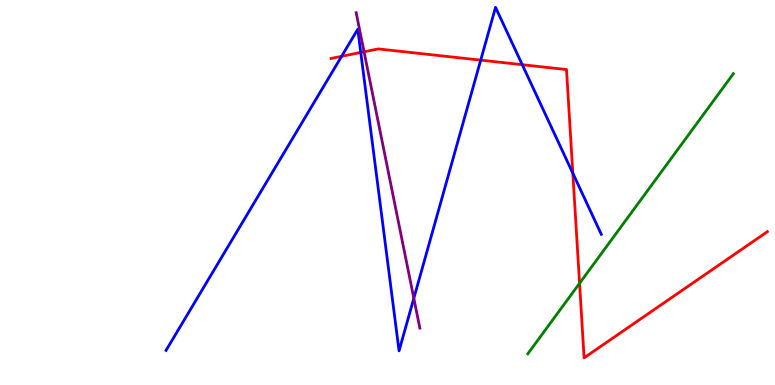[{'lines': ['blue', 'red'], 'intersections': [{'x': 4.41, 'y': 8.54}, {'x': 4.65, 'y': 8.64}, {'x': 6.2, 'y': 8.44}, {'x': 6.74, 'y': 8.32}, {'x': 7.39, 'y': 5.5}]}, {'lines': ['green', 'red'], 'intersections': [{'x': 7.48, 'y': 2.64}]}, {'lines': ['purple', 'red'], 'intersections': [{'x': 4.7, 'y': 8.65}]}, {'lines': ['blue', 'green'], 'intersections': []}, {'lines': ['blue', 'purple'], 'intersections': [{'x': 5.34, 'y': 2.25}]}, {'lines': ['green', 'purple'], 'intersections': []}]